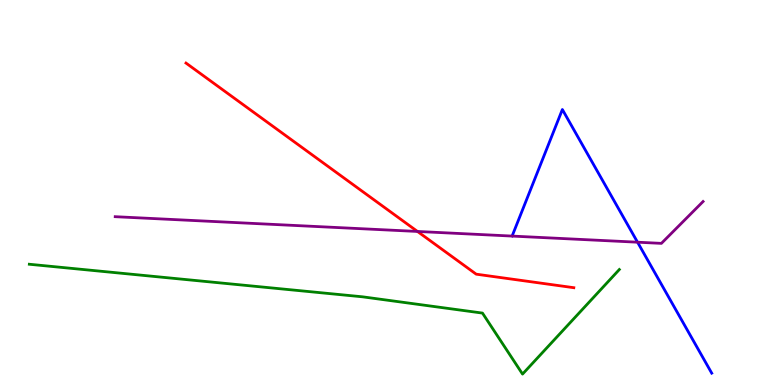[{'lines': ['blue', 'red'], 'intersections': []}, {'lines': ['green', 'red'], 'intersections': []}, {'lines': ['purple', 'red'], 'intersections': [{'x': 5.39, 'y': 3.99}]}, {'lines': ['blue', 'green'], 'intersections': []}, {'lines': ['blue', 'purple'], 'intersections': [{'x': 8.23, 'y': 3.71}]}, {'lines': ['green', 'purple'], 'intersections': []}]